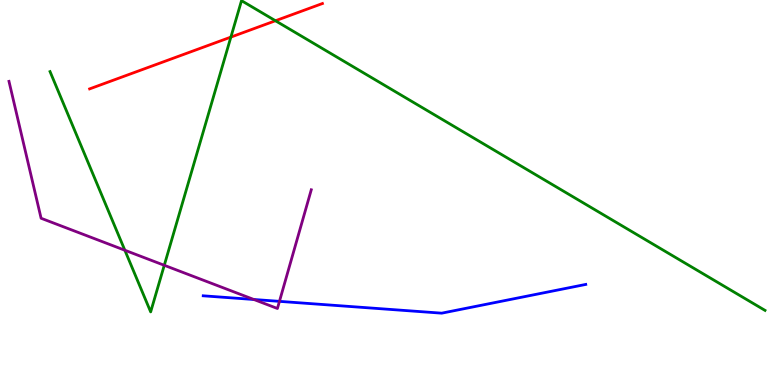[{'lines': ['blue', 'red'], 'intersections': []}, {'lines': ['green', 'red'], 'intersections': [{'x': 2.98, 'y': 9.04}, {'x': 3.55, 'y': 9.46}]}, {'lines': ['purple', 'red'], 'intersections': []}, {'lines': ['blue', 'green'], 'intersections': []}, {'lines': ['blue', 'purple'], 'intersections': [{'x': 3.28, 'y': 2.22}, {'x': 3.61, 'y': 2.17}]}, {'lines': ['green', 'purple'], 'intersections': [{'x': 1.61, 'y': 3.5}, {'x': 2.12, 'y': 3.11}]}]